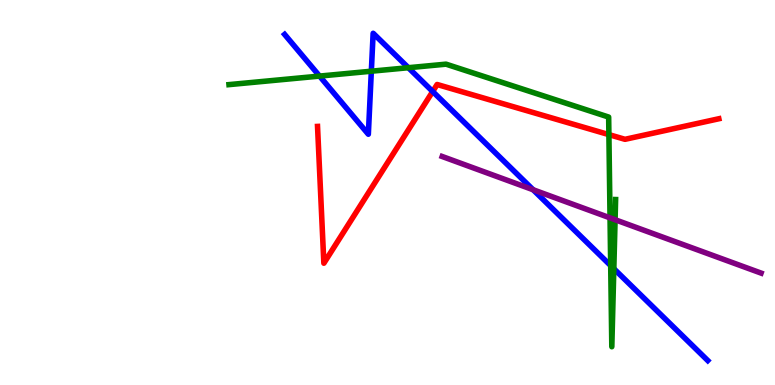[{'lines': ['blue', 'red'], 'intersections': [{'x': 5.58, 'y': 7.62}]}, {'lines': ['green', 'red'], 'intersections': [{'x': 7.86, 'y': 6.5}]}, {'lines': ['purple', 'red'], 'intersections': []}, {'lines': ['blue', 'green'], 'intersections': [{'x': 4.12, 'y': 8.02}, {'x': 4.79, 'y': 8.15}, {'x': 5.27, 'y': 8.24}, {'x': 7.88, 'y': 3.1}, {'x': 7.92, 'y': 3.02}]}, {'lines': ['blue', 'purple'], 'intersections': [{'x': 6.88, 'y': 5.07}]}, {'lines': ['green', 'purple'], 'intersections': [{'x': 7.87, 'y': 4.34}, {'x': 7.94, 'y': 4.29}]}]